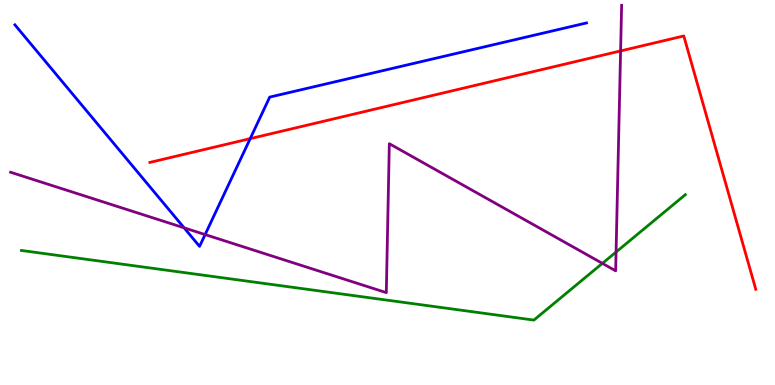[{'lines': ['blue', 'red'], 'intersections': [{'x': 3.23, 'y': 6.4}]}, {'lines': ['green', 'red'], 'intersections': []}, {'lines': ['purple', 'red'], 'intersections': [{'x': 8.01, 'y': 8.68}]}, {'lines': ['blue', 'green'], 'intersections': []}, {'lines': ['blue', 'purple'], 'intersections': [{'x': 2.38, 'y': 4.08}, {'x': 2.65, 'y': 3.91}]}, {'lines': ['green', 'purple'], 'intersections': [{'x': 7.77, 'y': 3.16}, {'x': 7.95, 'y': 3.45}]}]